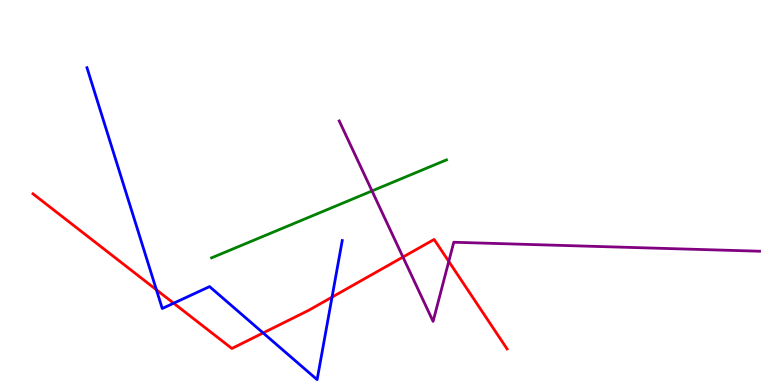[{'lines': ['blue', 'red'], 'intersections': [{'x': 2.02, 'y': 2.47}, {'x': 2.24, 'y': 2.12}, {'x': 3.4, 'y': 1.35}, {'x': 4.28, 'y': 2.28}]}, {'lines': ['green', 'red'], 'intersections': []}, {'lines': ['purple', 'red'], 'intersections': [{'x': 5.2, 'y': 3.32}, {'x': 5.79, 'y': 3.21}]}, {'lines': ['blue', 'green'], 'intersections': []}, {'lines': ['blue', 'purple'], 'intersections': []}, {'lines': ['green', 'purple'], 'intersections': [{'x': 4.8, 'y': 5.04}]}]